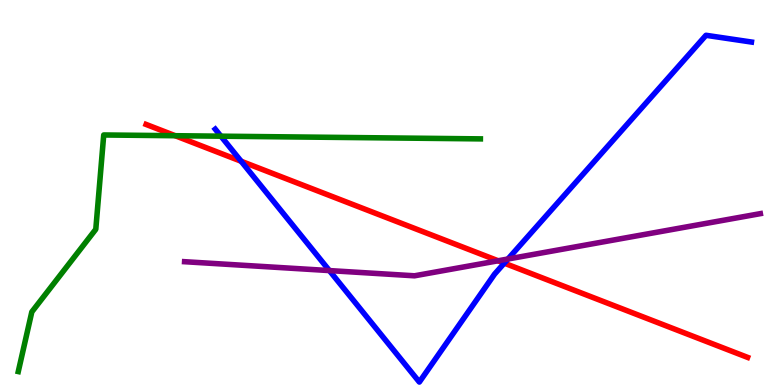[{'lines': ['blue', 'red'], 'intersections': [{'x': 3.11, 'y': 5.81}, {'x': 6.51, 'y': 3.16}]}, {'lines': ['green', 'red'], 'intersections': [{'x': 2.26, 'y': 6.47}]}, {'lines': ['purple', 'red'], 'intersections': [{'x': 6.43, 'y': 3.23}]}, {'lines': ['blue', 'green'], 'intersections': [{'x': 2.85, 'y': 6.46}]}, {'lines': ['blue', 'purple'], 'intersections': [{'x': 4.25, 'y': 2.97}, {'x': 6.55, 'y': 3.27}]}, {'lines': ['green', 'purple'], 'intersections': []}]